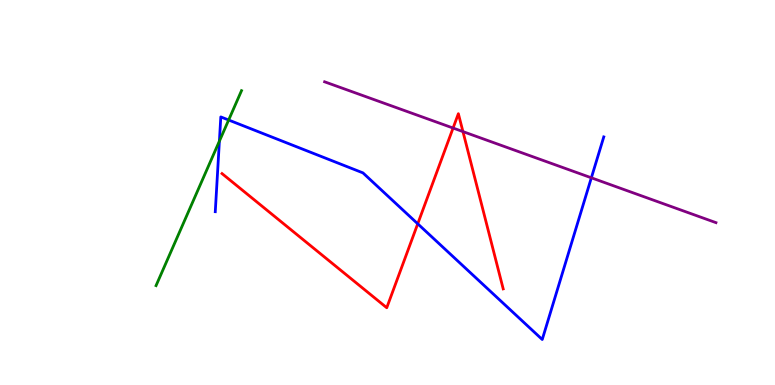[{'lines': ['blue', 'red'], 'intersections': [{'x': 5.39, 'y': 4.19}]}, {'lines': ['green', 'red'], 'intersections': []}, {'lines': ['purple', 'red'], 'intersections': [{'x': 5.85, 'y': 6.67}, {'x': 5.97, 'y': 6.58}]}, {'lines': ['blue', 'green'], 'intersections': [{'x': 2.83, 'y': 6.33}, {'x': 2.95, 'y': 6.88}]}, {'lines': ['blue', 'purple'], 'intersections': [{'x': 7.63, 'y': 5.38}]}, {'lines': ['green', 'purple'], 'intersections': []}]